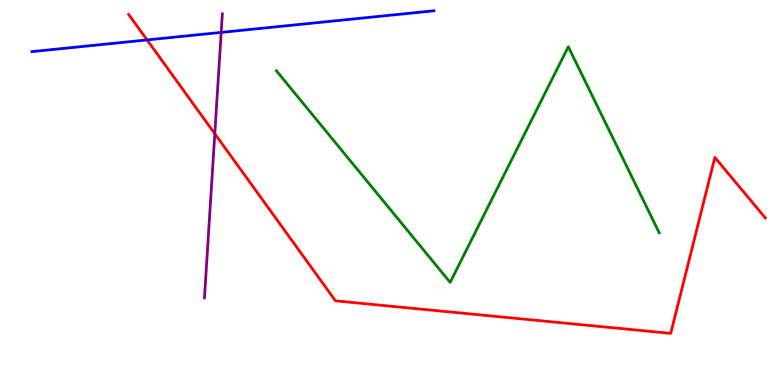[{'lines': ['blue', 'red'], 'intersections': [{'x': 1.9, 'y': 8.96}]}, {'lines': ['green', 'red'], 'intersections': []}, {'lines': ['purple', 'red'], 'intersections': [{'x': 2.77, 'y': 6.53}]}, {'lines': ['blue', 'green'], 'intersections': []}, {'lines': ['blue', 'purple'], 'intersections': [{'x': 2.85, 'y': 9.16}]}, {'lines': ['green', 'purple'], 'intersections': []}]